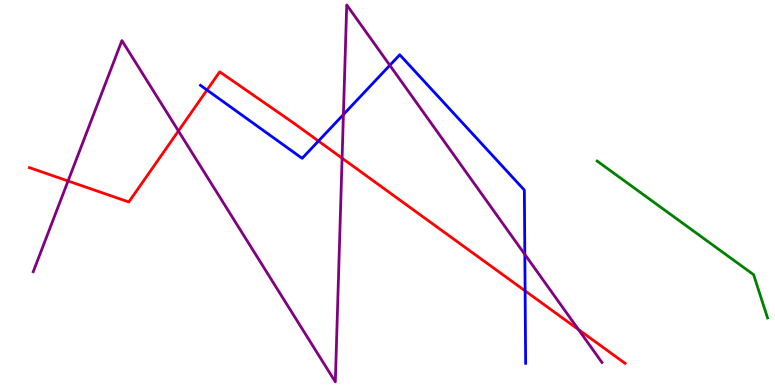[{'lines': ['blue', 'red'], 'intersections': [{'x': 2.67, 'y': 7.66}, {'x': 4.11, 'y': 6.34}, {'x': 6.78, 'y': 2.45}]}, {'lines': ['green', 'red'], 'intersections': []}, {'lines': ['purple', 'red'], 'intersections': [{'x': 0.878, 'y': 5.3}, {'x': 2.3, 'y': 6.6}, {'x': 4.41, 'y': 5.89}, {'x': 7.46, 'y': 1.44}]}, {'lines': ['blue', 'green'], 'intersections': []}, {'lines': ['blue', 'purple'], 'intersections': [{'x': 4.43, 'y': 7.02}, {'x': 5.03, 'y': 8.3}, {'x': 6.77, 'y': 3.39}]}, {'lines': ['green', 'purple'], 'intersections': []}]